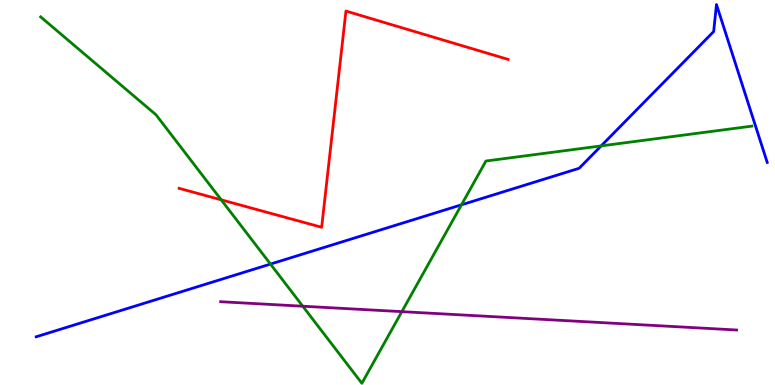[{'lines': ['blue', 'red'], 'intersections': []}, {'lines': ['green', 'red'], 'intersections': [{'x': 2.85, 'y': 4.81}]}, {'lines': ['purple', 'red'], 'intersections': []}, {'lines': ['blue', 'green'], 'intersections': [{'x': 3.49, 'y': 3.14}, {'x': 5.95, 'y': 4.68}, {'x': 7.76, 'y': 6.21}]}, {'lines': ['blue', 'purple'], 'intersections': []}, {'lines': ['green', 'purple'], 'intersections': [{'x': 3.91, 'y': 2.05}, {'x': 5.19, 'y': 1.91}]}]